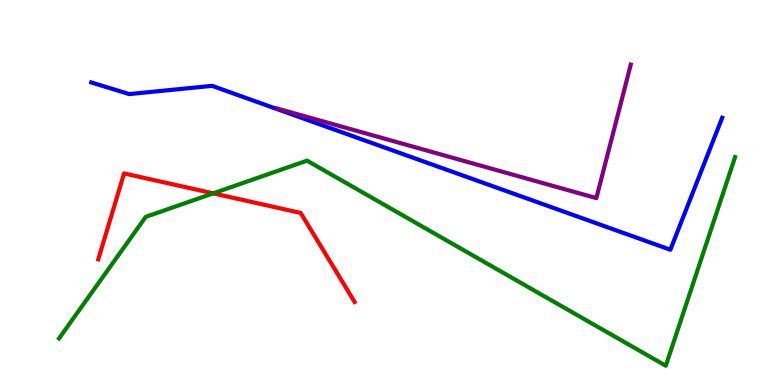[{'lines': ['blue', 'red'], 'intersections': []}, {'lines': ['green', 'red'], 'intersections': [{'x': 2.75, 'y': 4.98}]}, {'lines': ['purple', 'red'], 'intersections': []}, {'lines': ['blue', 'green'], 'intersections': []}, {'lines': ['blue', 'purple'], 'intersections': []}, {'lines': ['green', 'purple'], 'intersections': []}]